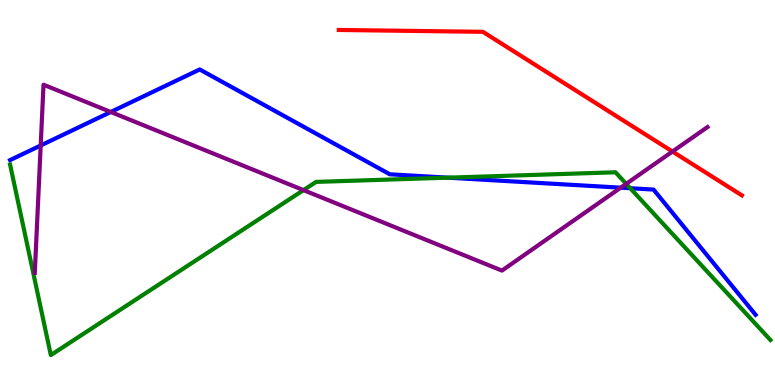[{'lines': ['blue', 'red'], 'intersections': []}, {'lines': ['green', 'red'], 'intersections': []}, {'lines': ['purple', 'red'], 'intersections': [{'x': 8.68, 'y': 6.06}]}, {'lines': ['blue', 'green'], 'intersections': [{'x': 5.78, 'y': 5.39}, {'x': 8.13, 'y': 5.11}]}, {'lines': ['blue', 'purple'], 'intersections': [{'x': 0.525, 'y': 6.22}, {'x': 1.43, 'y': 7.09}, {'x': 8.01, 'y': 5.13}]}, {'lines': ['green', 'purple'], 'intersections': [{'x': 3.92, 'y': 5.06}, {'x': 8.08, 'y': 5.22}]}]